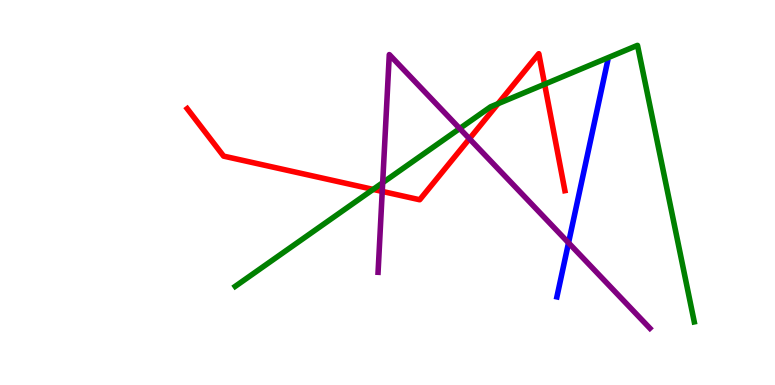[{'lines': ['blue', 'red'], 'intersections': []}, {'lines': ['green', 'red'], 'intersections': [{'x': 4.81, 'y': 5.08}, {'x': 6.43, 'y': 7.31}, {'x': 7.03, 'y': 7.81}]}, {'lines': ['purple', 'red'], 'intersections': [{'x': 4.93, 'y': 5.03}, {'x': 6.06, 'y': 6.4}]}, {'lines': ['blue', 'green'], 'intersections': []}, {'lines': ['blue', 'purple'], 'intersections': [{'x': 7.34, 'y': 3.69}]}, {'lines': ['green', 'purple'], 'intersections': [{'x': 4.94, 'y': 5.26}, {'x': 5.93, 'y': 6.66}]}]